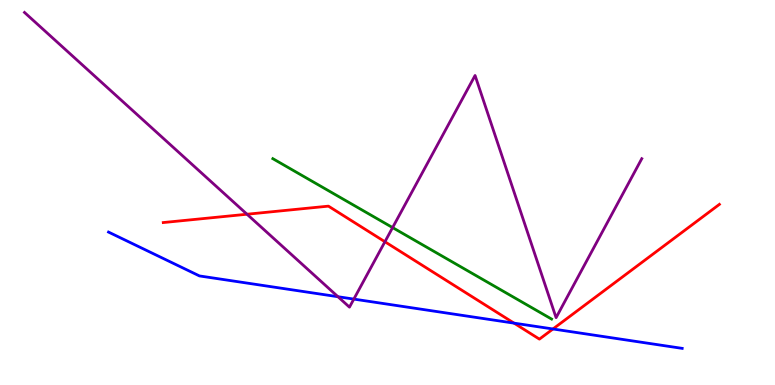[{'lines': ['blue', 'red'], 'intersections': [{'x': 6.63, 'y': 1.61}, {'x': 7.14, 'y': 1.46}]}, {'lines': ['green', 'red'], 'intersections': []}, {'lines': ['purple', 'red'], 'intersections': [{'x': 3.19, 'y': 4.44}, {'x': 4.97, 'y': 3.72}]}, {'lines': ['blue', 'green'], 'intersections': []}, {'lines': ['blue', 'purple'], 'intersections': [{'x': 4.36, 'y': 2.29}, {'x': 4.57, 'y': 2.23}]}, {'lines': ['green', 'purple'], 'intersections': [{'x': 5.07, 'y': 4.09}]}]